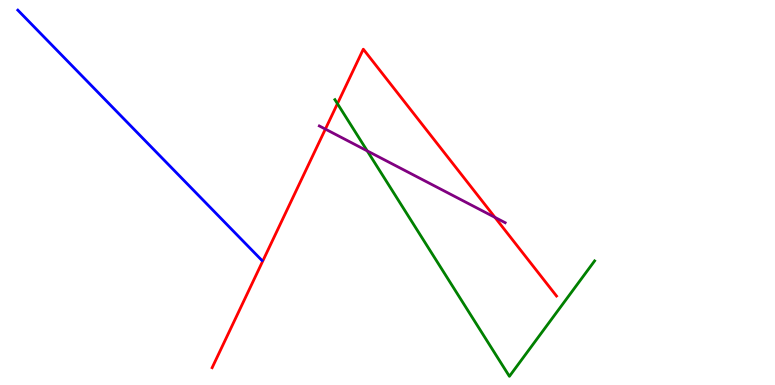[{'lines': ['blue', 'red'], 'intersections': []}, {'lines': ['green', 'red'], 'intersections': [{'x': 4.35, 'y': 7.31}]}, {'lines': ['purple', 'red'], 'intersections': [{'x': 4.2, 'y': 6.65}, {'x': 6.39, 'y': 4.35}]}, {'lines': ['blue', 'green'], 'intersections': []}, {'lines': ['blue', 'purple'], 'intersections': []}, {'lines': ['green', 'purple'], 'intersections': [{'x': 4.74, 'y': 6.08}]}]